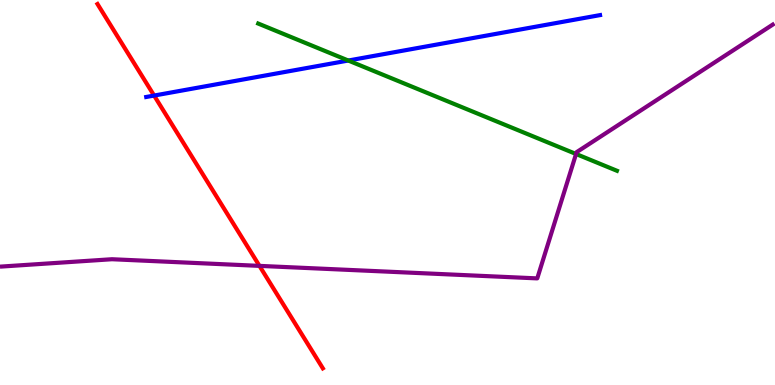[{'lines': ['blue', 'red'], 'intersections': [{'x': 1.99, 'y': 7.52}]}, {'lines': ['green', 'red'], 'intersections': []}, {'lines': ['purple', 'red'], 'intersections': [{'x': 3.35, 'y': 3.09}]}, {'lines': ['blue', 'green'], 'intersections': [{'x': 4.49, 'y': 8.43}]}, {'lines': ['blue', 'purple'], 'intersections': []}, {'lines': ['green', 'purple'], 'intersections': [{'x': 7.43, 'y': 6.0}]}]